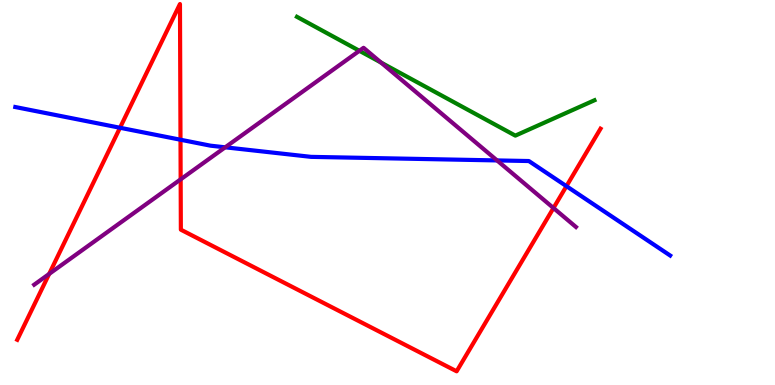[{'lines': ['blue', 'red'], 'intersections': [{'x': 1.55, 'y': 6.68}, {'x': 2.33, 'y': 6.37}, {'x': 7.31, 'y': 5.16}]}, {'lines': ['green', 'red'], 'intersections': []}, {'lines': ['purple', 'red'], 'intersections': [{'x': 0.634, 'y': 2.88}, {'x': 2.33, 'y': 5.34}, {'x': 7.14, 'y': 4.6}]}, {'lines': ['blue', 'green'], 'intersections': []}, {'lines': ['blue', 'purple'], 'intersections': [{'x': 2.91, 'y': 6.17}, {'x': 6.41, 'y': 5.83}]}, {'lines': ['green', 'purple'], 'intersections': [{'x': 4.64, 'y': 8.68}, {'x': 4.92, 'y': 8.37}]}]